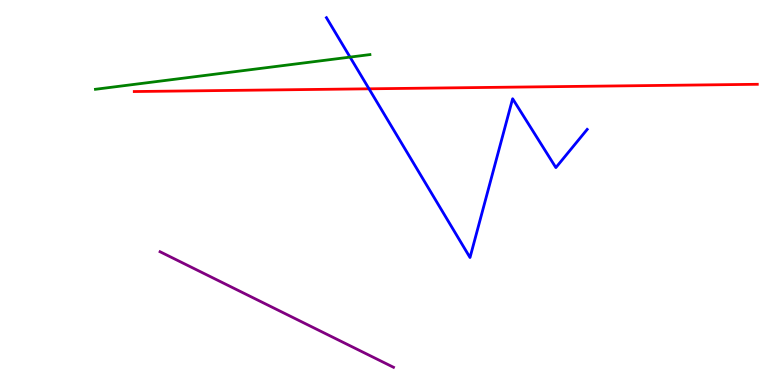[{'lines': ['blue', 'red'], 'intersections': [{'x': 4.76, 'y': 7.69}]}, {'lines': ['green', 'red'], 'intersections': []}, {'lines': ['purple', 'red'], 'intersections': []}, {'lines': ['blue', 'green'], 'intersections': [{'x': 4.52, 'y': 8.52}]}, {'lines': ['blue', 'purple'], 'intersections': []}, {'lines': ['green', 'purple'], 'intersections': []}]